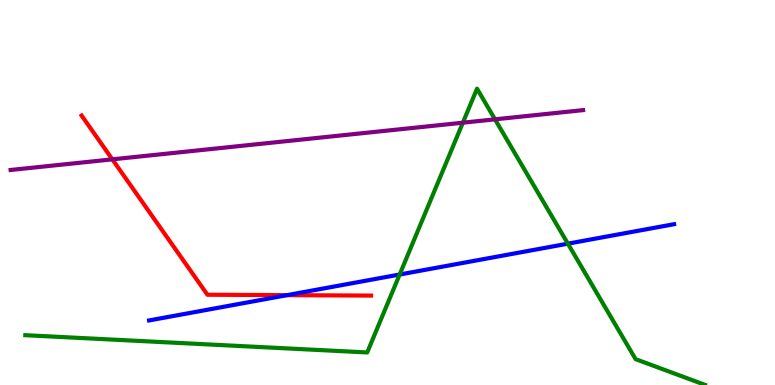[{'lines': ['blue', 'red'], 'intersections': [{'x': 3.7, 'y': 2.33}]}, {'lines': ['green', 'red'], 'intersections': []}, {'lines': ['purple', 'red'], 'intersections': [{'x': 1.45, 'y': 5.86}]}, {'lines': ['blue', 'green'], 'intersections': [{'x': 5.16, 'y': 2.87}, {'x': 7.33, 'y': 3.67}]}, {'lines': ['blue', 'purple'], 'intersections': []}, {'lines': ['green', 'purple'], 'intersections': [{'x': 5.97, 'y': 6.81}, {'x': 6.39, 'y': 6.9}]}]